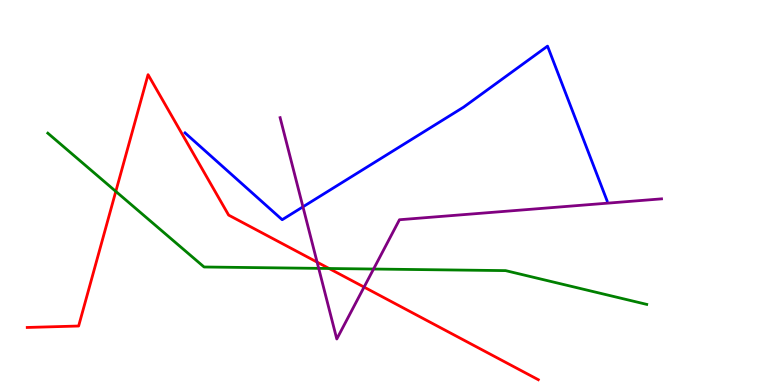[{'lines': ['blue', 'red'], 'intersections': []}, {'lines': ['green', 'red'], 'intersections': [{'x': 1.49, 'y': 5.03}, {'x': 4.25, 'y': 3.03}]}, {'lines': ['purple', 'red'], 'intersections': [{'x': 4.09, 'y': 3.19}, {'x': 4.7, 'y': 2.54}]}, {'lines': ['blue', 'green'], 'intersections': []}, {'lines': ['blue', 'purple'], 'intersections': [{'x': 3.91, 'y': 4.63}]}, {'lines': ['green', 'purple'], 'intersections': [{'x': 4.11, 'y': 3.03}, {'x': 4.82, 'y': 3.01}]}]